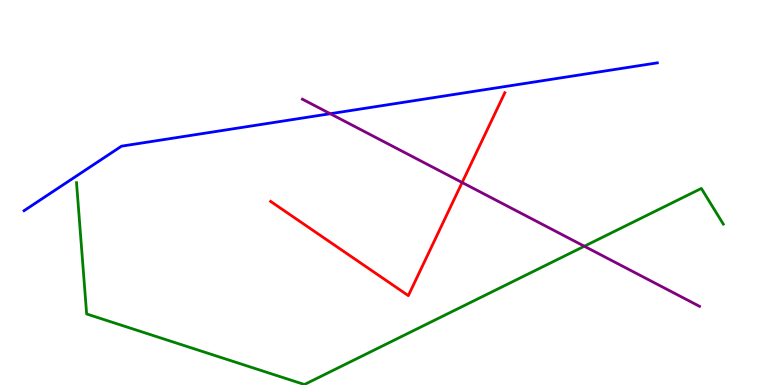[{'lines': ['blue', 'red'], 'intersections': []}, {'lines': ['green', 'red'], 'intersections': []}, {'lines': ['purple', 'red'], 'intersections': [{'x': 5.96, 'y': 5.26}]}, {'lines': ['blue', 'green'], 'intersections': []}, {'lines': ['blue', 'purple'], 'intersections': [{'x': 4.26, 'y': 7.05}]}, {'lines': ['green', 'purple'], 'intersections': [{'x': 7.54, 'y': 3.6}]}]